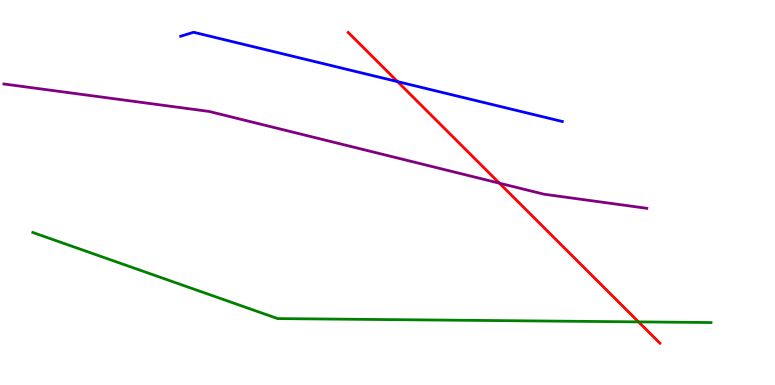[{'lines': ['blue', 'red'], 'intersections': [{'x': 5.13, 'y': 7.88}]}, {'lines': ['green', 'red'], 'intersections': [{'x': 8.24, 'y': 1.64}]}, {'lines': ['purple', 'red'], 'intersections': [{'x': 6.44, 'y': 5.24}]}, {'lines': ['blue', 'green'], 'intersections': []}, {'lines': ['blue', 'purple'], 'intersections': []}, {'lines': ['green', 'purple'], 'intersections': []}]